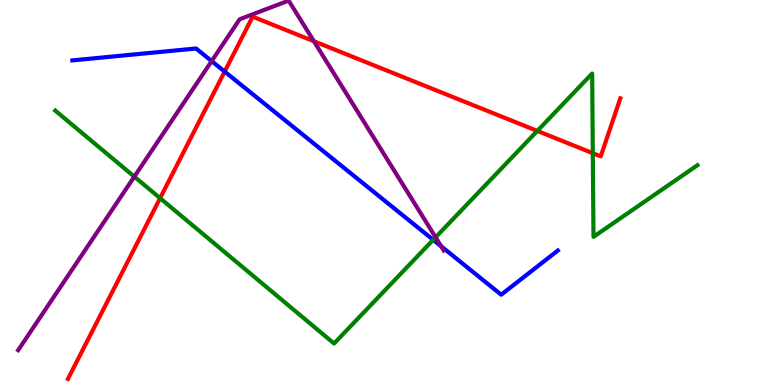[{'lines': ['blue', 'red'], 'intersections': [{'x': 2.9, 'y': 8.14}]}, {'lines': ['green', 'red'], 'intersections': [{'x': 2.07, 'y': 4.85}, {'x': 6.93, 'y': 6.6}, {'x': 7.65, 'y': 6.02}]}, {'lines': ['purple', 'red'], 'intersections': [{'x': 4.05, 'y': 8.93}]}, {'lines': ['blue', 'green'], 'intersections': [{'x': 5.59, 'y': 3.77}]}, {'lines': ['blue', 'purple'], 'intersections': [{'x': 2.73, 'y': 8.41}, {'x': 5.69, 'y': 3.6}]}, {'lines': ['green', 'purple'], 'intersections': [{'x': 1.73, 'y': 5.41}, {'x': 5.62, 'y': 3.84}]}]